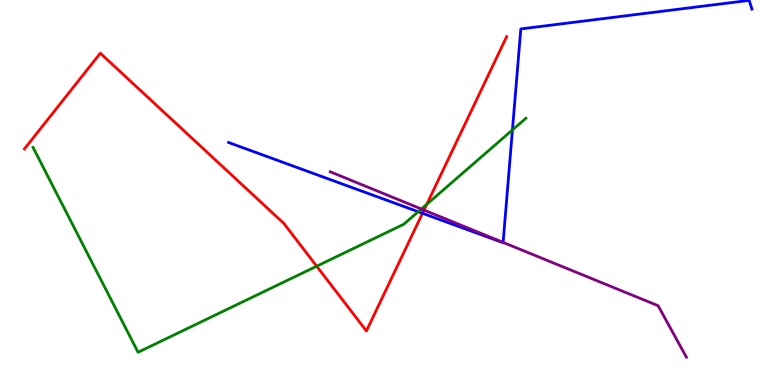[{'lines': ['blue', 'red'], 'intersections': [{'x': 5.45, 'y': 4.46}]}, {'lines': ['green', 'red'], 'intersections': [{'x': 4.09, 'y': 3.09}, {'x': 5.51, 'y': 4.69}]}, {'lines': ['purple', 'red'], 'intersections': [{'x': 5.47, 'y': 4.54}]}, {'lines': ['blue', 'green'], 'intersections': [{'x': 5.4, 'y': 4.5}, {'x': 6.61, 'y': 6.62}]}, {'lines': ['blue', 'purple'], 'intersections': [{'x': 6.49, 'y': 3.7}]}, {'lines': ['green', 'purple'], 'intersections': [{'x': 5.44, 'y': 4.57}]}]